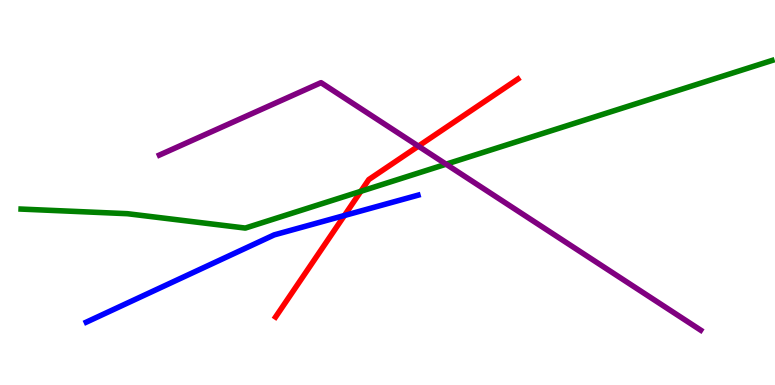[{'lines': ['blue', 'red'], 'intersections': [{'x': 4.44, 'y': 4.4}]}, {'lines': ['green', 'red'], 'intersections': [{'x': 4.66, 'y': 5.03}]}, {'lines': ['purple', 'red'], 'intersections': [{'x': 5.4, 'y': 6.2}]}, {'lines': ['blue', 'green'], 'intersections': []}, {'lines': ['blue', 'purple'], 'intersections': []}, {'lines': ['green', 'purple'], 'intersections': [{'x': 5.76, 'y': 5.74}]}]